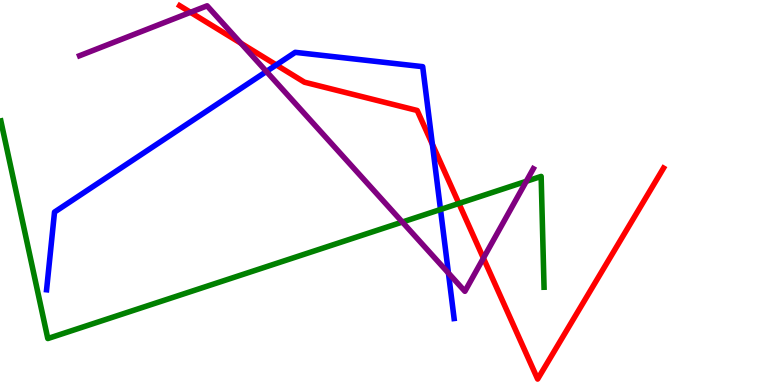[{'lines': ['blue', 'red'], 'intersections': [{'x': 3.56, 'y': 8.31}, {'x': 5.58, 'y': 6.25}]}, {'lines': ['green', 'red'], 'intersections': [{'x': 5.92, 'y': 4.72}]}, {'lines': ['purple', 'red'], 'intersections': [{'x': 2.46, 'y': 9.68}, {'x': 3.11, 'y': 8.88}, {'x': 6.24, 'y': 3.3}]}, {'lines': ['blue', 'green'], 'intersections': [{'x': 5.68, 'y': 4.56}]}, {'lines': ['blue', 'purple'], 'intersections': [{'x': 3.44, 'y': 8.14}, {'x': 5.79, 'y': 2.91}]}, {'lines': ['green', 'purple'], 'intersections': [{'x': 5.19, 'y': 4.23}, {'x': 6.79, 'y': 5.29}]}]